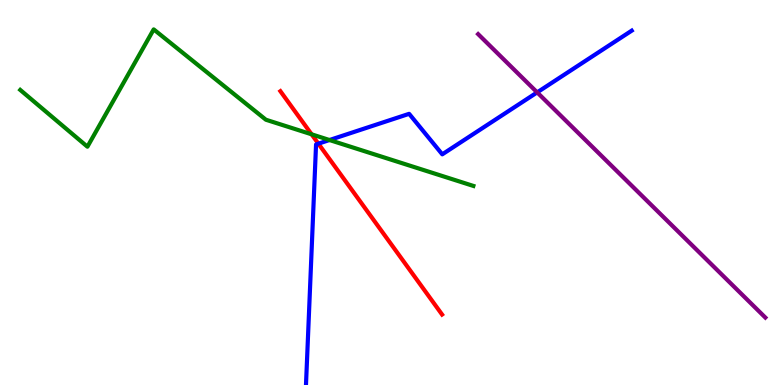[{'lines': ['blue', 'red'], 'intersections': [{'x': 4.11, 'y': 6.27}]}, {'lines': ['green', 'red'], 'intersections': [{'x': 4.02, 'y': 6.51}]}, {'lines': ['purple', 'red'], 'intersections': []}, {'lines': ['blue', 'green'], 'intersections': [{'x': 4.25, 'y': 6.36}]}, {'lines': ['blue', 'purple'], 'intersections': [{'x': 6.93, 'y': 7.6}]}, {'lines': ['green', 'purple'], 'intersections': []}]